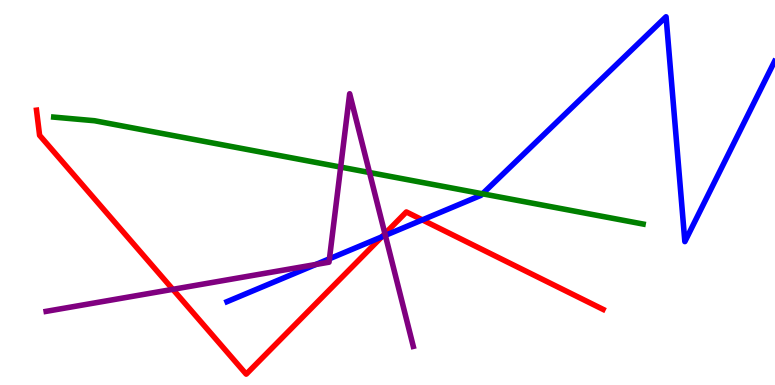[{'lines': ['blue', 'red'], 'intersections': [{'x': 4.93, 'y': 3.85}, {'x': 5.45, 'y': 4.29}]}, {'lines': ['green', 'red'], 'intersections': []}, {'lines': ['purple', 'red'], 'intersections': [{'x': 2.23, 'y': 2.48}, {'x': 4.97, 'y': 3.93}]}, {'lines': ['blue', 'green'], 'intersections': [{'x': 6.23, 'y': 4.97}]}, {'lines': ['blue', 'purple'], 'intersections': [{'x': 4.08, 'y': 3.13}, {'x': 4.25, 'y': 3.28}, {'x': 4.97, 'y': 3.89}]}, {'lines': ['green', 'purple'], 'intersections': [{'x': 4.4, 'y': 5.66}, {'x': 4.77, 'y': 5.52}]}]